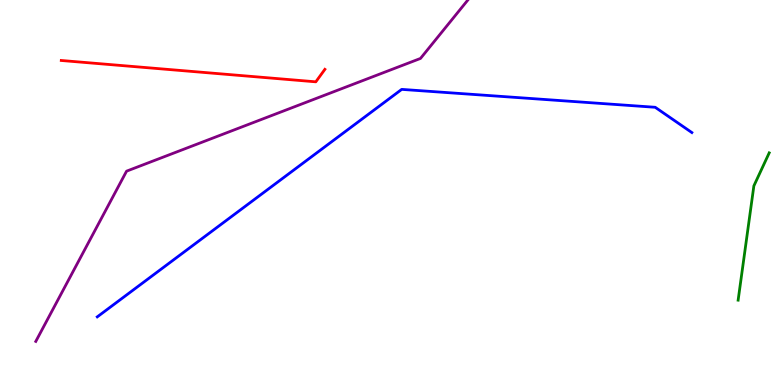[{'lines': ['blue', 'red'], 'intersections': []}, {'lines': ['green', 'red'], 'intersections': []}, {'lines': ['purple', 'red'], 'intersections': []}, {'lines': ['blue', 'green'], 'intersections': []}, {'lines': ['blue', 'purple'], 'intersections': []}, {'lines': ['green', 'purple'], 'intersections': []}]